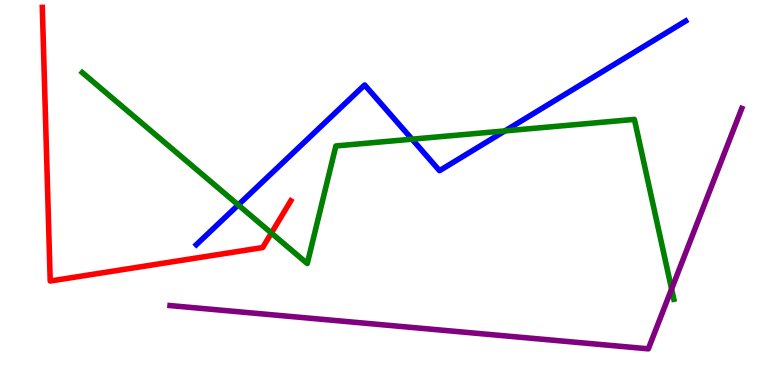[{'lines': ['blue', 'red'], 'intersections': []}, {'lines': ['green', 'red'], 'intersections': [{'x': 3.5, 'y': 3.95}]}, {'lines': ['purple', 'red'], 'intersections': []}, {'lines': ['blue', 'green'], 'intersections': [{'x': 3.07, 'y': 4.68}, {'x': 5.32, 'y': 6.39}, {'x': 6.52, 'y': 6.6}]}, {'lines': ['blue', 'purple'], 'intersections': []}, {'lines': ['green', 'purple'], 'intersections': [{'x': 8.67, 'y': 2.49}]}]